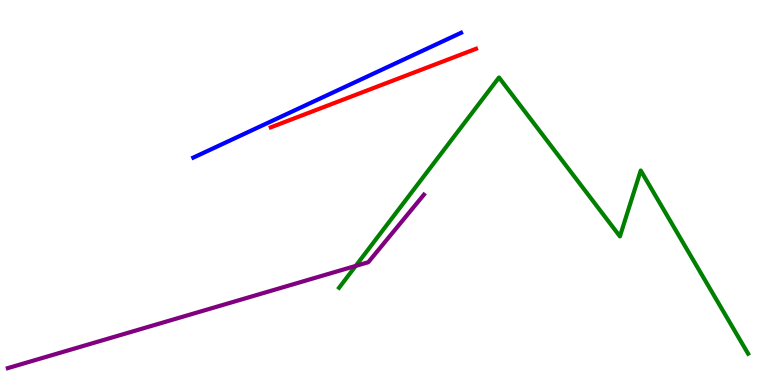[{'lines': ['blue', 'red'], 'intersections': []}, {'lines': ['green', 'red'], 'intersections': []}, {'lines': ['purple', 'red'], 'intersections': []}, {'lines': ['blue', 'green'], 'intersections': []}, {'lines': ['blue', 'purple'], 'intersections': []}, {'lines': ['green', 'purple'], 'intersections': [{'x': 4.59, 'y': 3.09}]}]